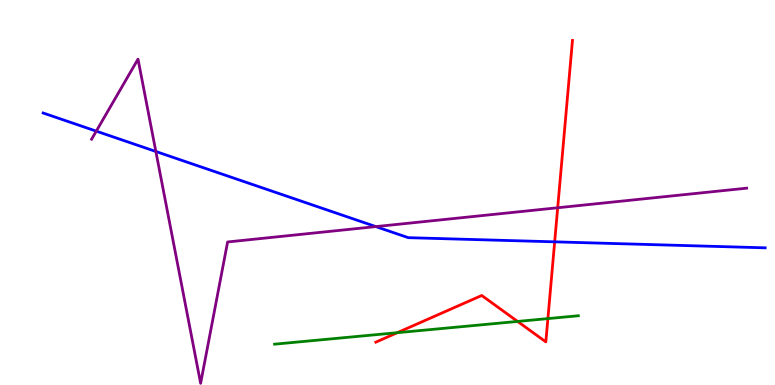[{'lines': ['blue', 'red'], 'intersections': [{'x': 7.16, 'y': 3.72}]}, {'lines': ['green', 'red'], 'intersections': [{'x': 5.13, 'y': 1.36}, {'x': 6.68, 'y': 1.65}, {'x': 7.07, 'y': 1.72}]}, {'lines': ['purple', 'red'], 'intersections': [{'x': 7.2, 'y': 4.6}]}, {'lines': ['blue', 'green'], 'intersections': []}, {'lines': ['blue', 'purple'], 'intersections': [{'x': 1.24, 'y': 6.59}, {'x': 2.01, 'y': 6.07}, {'x': 4.85, 'y': 4.11}]}, {'lines': ['green', 'purple'], 'intersections': []}]